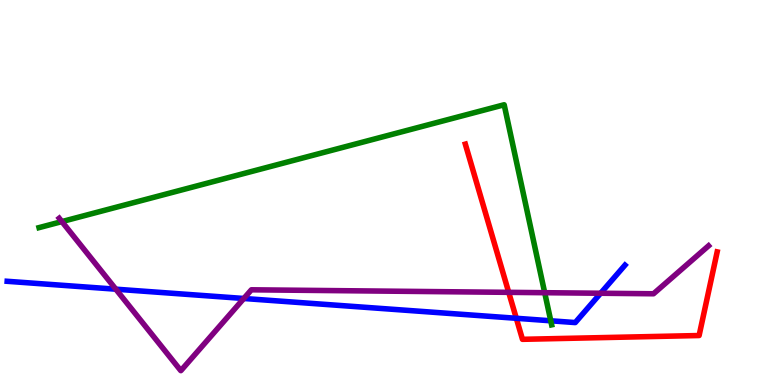[{'lines': ['blue', 'red'], 'intersections': [{'x': 6.66, 'y': 1.73}]}, {'lines': ['green', 'red'], 'intersections': []}, {'lines': ['purple', 'red'], 'intersections': [{'x': 6.56, 'y': 2.41}]}, {'lines': ['blue', 'green'], 'intersections': [{'x': 7.11, 'y': 1.67}]}, {'lines': ['blue', 'purple'], 'intersections': [{'x': 1.49, 'y': 2.49}, {'x': 3.15, 'y': 2.25}, {'x': 7.75, 'y': 2.38}]}, {'lines': ['green', 'purple'], 'intersections': [{'x': 0.799, 'y': 4.24}, {'x': 7.03, 'y': 2.4}]}]